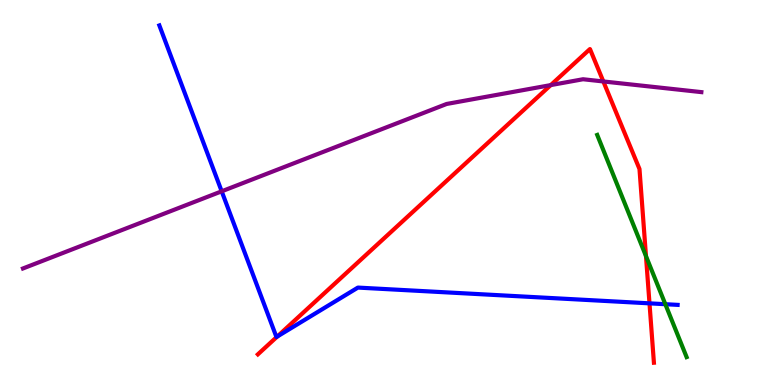[{'lines': ['blue', 'red'], 'intersections': [{'x': 3.58, 'y': 1.26}, {'x': 8.38, 'y': 2.12}]}, {'lines': ['green', 'red'], 'intersections': [{'x': 8.34, 'y': 3.35}]}, {'lines': ['purple', 'red'], 'intersections': [{'x': 7.11, 'y': 7.79}, {'x': 7.79, 'y': 7.88}]}, {'lines': ['blue', 'green'], 'intersections': [{'x': 8.58, 'y': 2.1}]}, {'lines': ['blue', 'purple'], 'intersections': [{'x': 2.86, 'y': 5.03}]}, {'lines': ['green', 'purple'], 'intersections': []}]